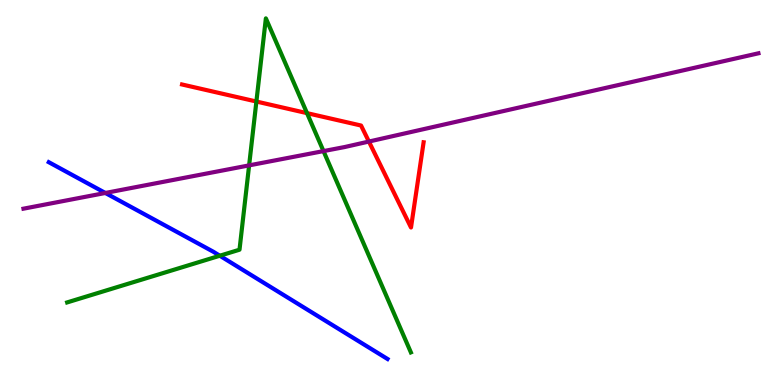[{'lines': ['blue', 'red'], 'intersections': []}, {'lines': ['green', 'red'], 'intersections': [{'x': 3.31, 'y': 7.36}, {'x': 3.96, 'y': 7.06}]}, {'lines': ['purple', 'red'], 'intersections': [{'x': 4.76, 'y': 6.32}]}, {'lines': ['blue', 'green'], 'intersections': [{'x': 2.84, 'y': 3.36}]}, {'lines': ['blue', 'purple'], 'intersections': [{'x': 1.36, 'y': 4.99}]}, {'lines': ['green', 'purple'], 'intersections': [{'x': 3.21, 'y': 5.7}, {'x': 4.17, 'y': 6.08}]}]